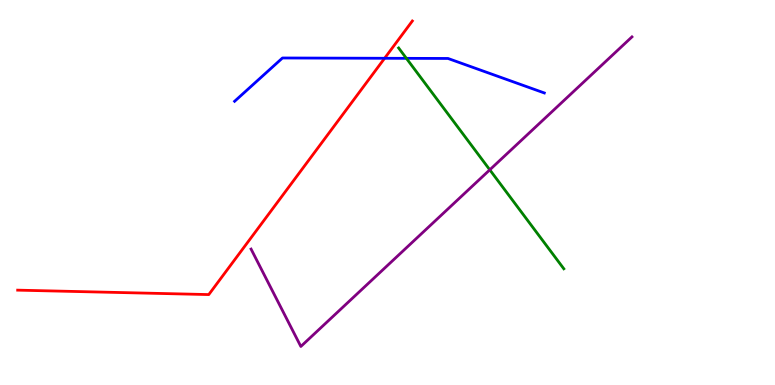[{'lines': ['blue', 'red'], 'intersections': [{'x': 4.96, 'y': 8.49}]}, {'lines': ['green', 'red'], 'intersections': []}, {'lines': ['purple', 'red'], 'intersections': []}, {'lines': ['blue', 'green'], 'intersections': [{'x': 5.24, 'y': 8.48}]}, {'lines': ['blue', 'purple'], 'intersections': []}, {'lines': ['green', 'purple'], 'intersections': [{'x': 6.32, 'y': 5.59}]}]